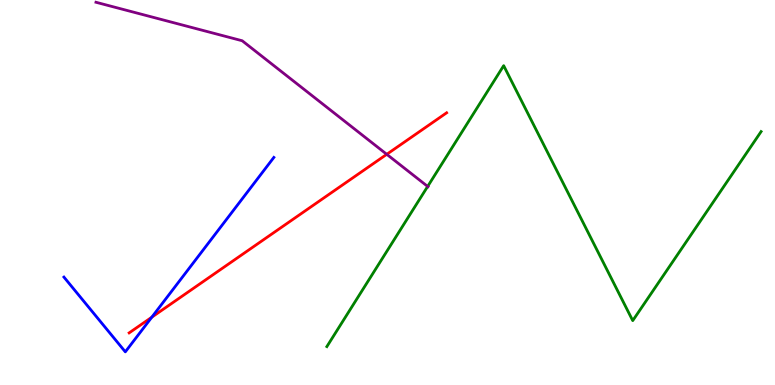[{'lines': ['blue', 'red'], 'intersections': [{'x': 1.96, 'y': 1.76}]}, {'lines': ['green', 'red'], 'intersections': []}, {'lines': ['purple', 'red'], 'intersections': [{'x': 4.99, 'y': 5.99}]}, {'lines': ['blue', 'green'], 'intersections': []}, {'lines': ['blue', 'purple'], 'intersections': []}, {'lines': ['green', 'purple'], 'intersections': [{'x': 5.52, 'y': 5.16}]}]